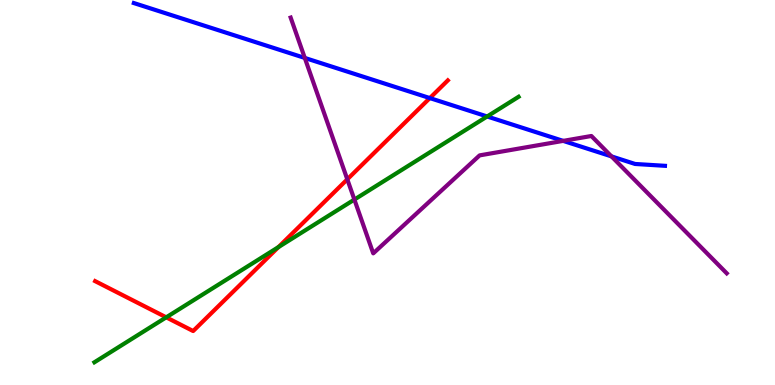[{'lines': ['blue', 'red'], 'intersections': [{'x': 5.55, 'y': 7.45}]}, {'lines': ['green', 'red'], 'intersections': [{'x': 2.14, 'y': 1.76}, {'x': 3.59, 'y': 3.58}]}, {'lines': ['purple', 'red'], 'intersections': [{'x': 4.48, 'y': 5.34}]}, {'lines': ['blue', 'green'], 'intersections': [{'x': 6.29, 'y': 6.97}]}, {'lines': ['blue', 'purple'], 'intersections': [{'x': 3.93, 'y': 8.5}, {'x': 7.27, 'y': 6.34}, {'x': 7.89, 'y': 5.94}]}, {'lines': ['green', 'purple'], 'intersections': [{'x': 4.57, 'y': 4.82}]}]